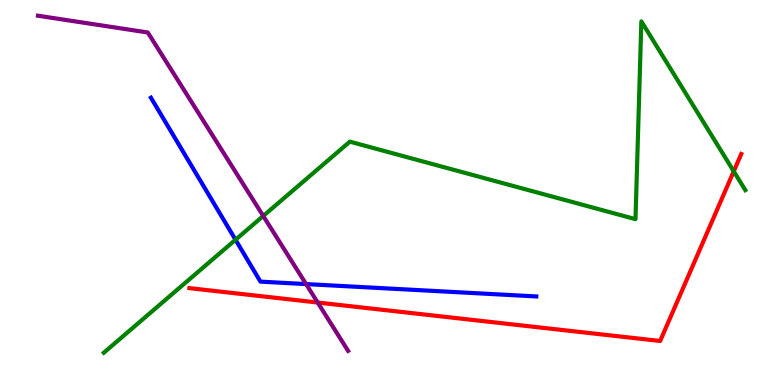[{'lines': ['blue', 'red'], 'intersections': []}, {'lines': ['green', 'red'], 'intersections': [{'x': 9.47, 'y': 5.55}]}, {'lines': ['purple', 'red'], 'intersections': [{'x': 4.1, 'y': 2.14}]}, {'lines': ['blue', 'green'], 'intersections': [{'x': 3.04, 'y': 3.77}]}, {'lines': ['blue', 'purple'], 'intersections': [{'x': 3.95, 'y': 2.62}]}, {'lines': ['green', 'purple'], 'intersections': [{'x': 3.4, 'y': 4.39}]}]